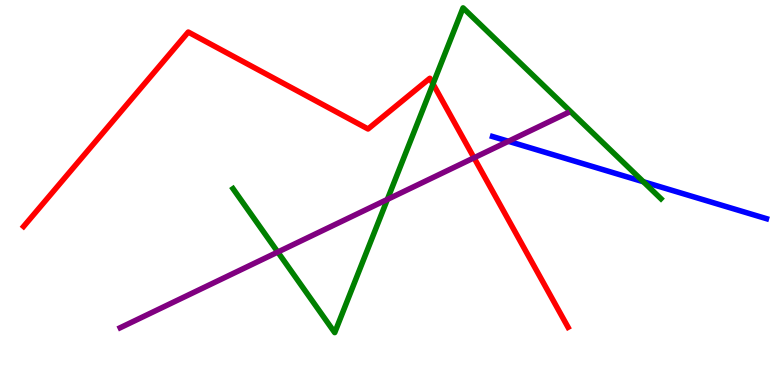[{'lines': ['blue', 'red'], 'intersections': []}, {'lines': ['green', 'red'], 'intersections': [{'x': 5.59, 'y': 7.82}]}, {'lines': ['purple', 'red'], 'intersections': [{'x': 6.12, 'y': 5.9}]}, {'lines': ['blue', 'green'], 'intersections': [{'x': 8.3, 'y': 5.28}]}, {'lines': ['blue', 'purple'], 'intersections': [{'x': 6.56, 'y': 6.33}]}, {'lines': ['green', 'purple'], 'intersections': [{'x': 3.58, 'y': 3.45}, {'x': 5.0, 'y': 4.82}]}]